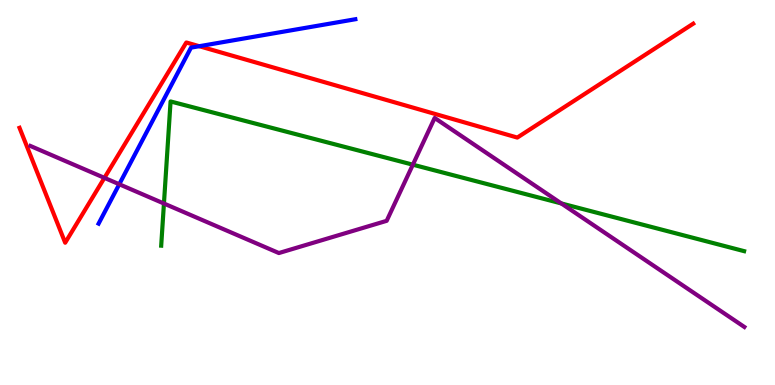[{'lines': ['blue', 'red'], 'intersections': [{'x': 2.57, 'y': 8.8}]}, {'lines': ['green', 'red'], 'intersections': []}, {'lines': ['purple', 'red'], 'intersections': [{'x': 1.35, 'y': 5.38}]}, {'lines': ['blue', 'green'], 'intersections': []}, {'lines': ['blue', 'purple'], 'intersections': [{'x': 1.54, 'y': 5.21}]}, {'lines': ['green', 'purple'], 'intersections': [{'x': 2.12, 'y': 4.71}, {'x': 5.33, 'y': 5.72}, {'x': 7.24, 'y': 4.72}]}]